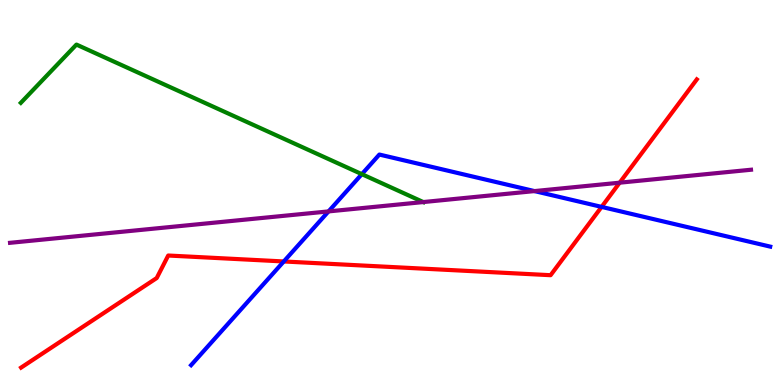[{'lines': ['blue', 'red'], 'intersections': [{'x': 3.66, 'y': 3.21}, {'x': 7.76, 'y': 4.63}]}, {'lines': ['green', 'red'], 'intersections': []}, {'lines': ['purple', 'red'], 'intersections': [{'x': 8.0, 'y': 5.25}]}, {'lines': ['blue', 'green'], 'intersections': [{'x': 4.67, 'y': 5.48}]}, {'lines': ['blue', 'purple'], 'intersections': [{'x': 4.24, 'y': 4.51}, {'x': 6.9, 'y': 5.04}]}, {'lines': ['green', 'purple'], 'intersections': [{'x': 5.46, 'y': 4.75}]}]